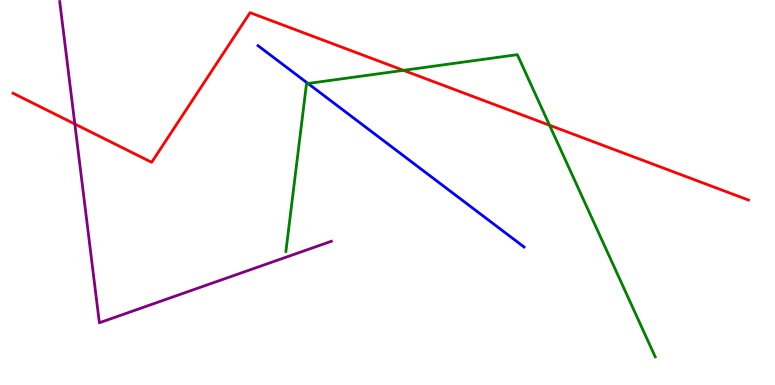[{'lines': ['blue', 'red'], 'intersections': []}, {'lines': ['green', 'red'], 'intersections': [{'x': 5.21, 'y': 8.17}, {'x': 7.09, 'y': 6.75}]}, {'lines': ['purple', 'red'], 'intersections': [{'x': 0.966, 'y': 6.78}]}, {'lines': ['blue', 'green'], 'intersections': [{'x': 3.97, 'y': 7.83}]}, {'lines': ['blue', 'purple'], 'intersections': []}, {'lines': ['green', 'purple'], 'intersections': []}]